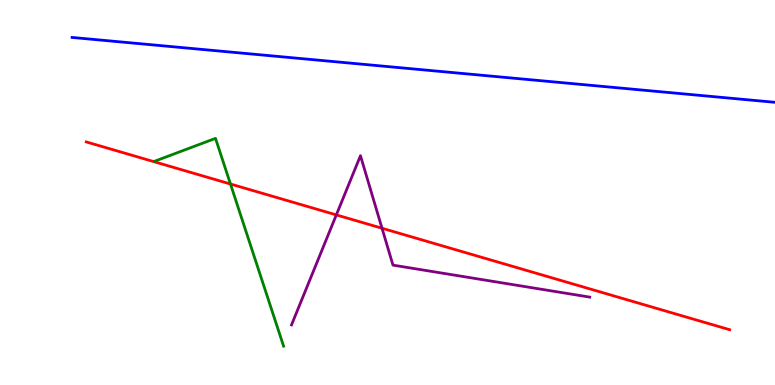[{'lines': ['blue', 'red'], 'intersections': []}, {'lines': ['green', 'red'], 'intersections': [{'x': 2.97, 'y': 5.22}]}, {'lines': ['purple', 'red'], 'intersections': [{'x': 4.34, 'y': 4.42}, {'x': 4.93, 'y': 4.07}]}, {'lines': ['blue', 'green'], 'intersections': []}, {'lines': ['blue', 'purple'], 'intersections': []}, {'lines': ['green', 'purple'], 'intersections': []}]